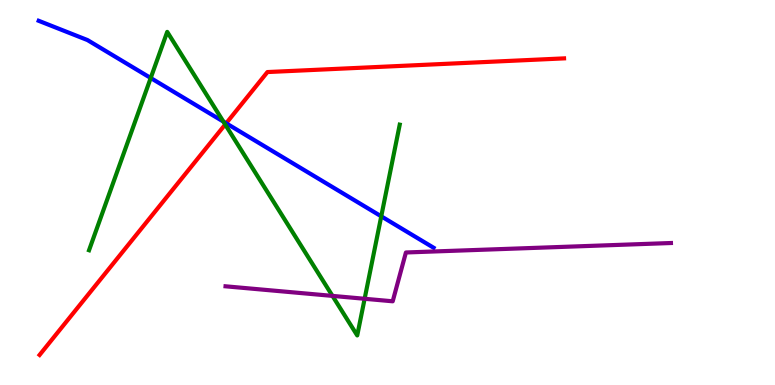[{'lines': ['blue', 'red'], 'intersections': [{'x': 2.92, 'y': 6.8}]}, {'lines': ['green', 'red'], 'intersections': [{'x': 2.91, 'y': 6.77}]}, {'lines': ['purple', 'red'], 'intersections': []}, {'lines': ['blue', 'green'], 'intersections': [{'x': 1.94, 'y': 7.97}, {'x': 2.88, 'y': 6.84}, {'x': 4.92, 'y': 4.38}]}, {'lines': ['blue', 'purple'], 'intersections': []}, {'lines': ['green', 'purple'], 'intersections': [{'x': 4.29, 'y': 2.31}, {'x': 4.7, 'y': 2.24}]}]